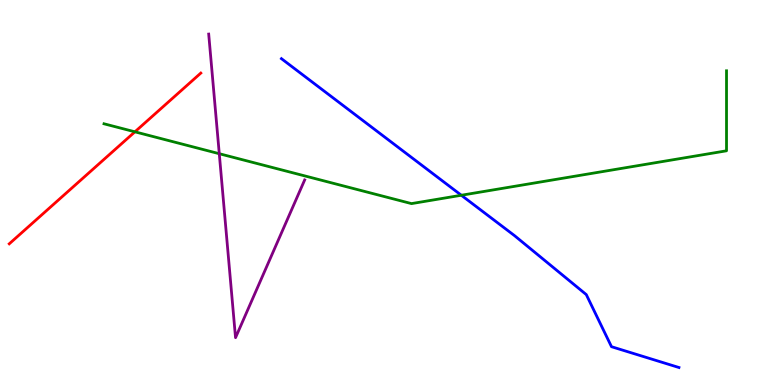[{'lines': ['blue', 'red'], 'intersections': []}, {'lines': ['green', 'red'], 'intersections': [{'x': 1.74, 'y': 6.58}]}, {'lines': ['purple', 'red'], 'intersections': []}, {'lines': ['blue', 'green'], 'intersections': [{'x': 5.95, 'y': 4.93}]}, {'lines': ['blue', 'purple'], 'intersections': []}, {'lines': ['green', 'purple'], 'intersections': [{'x': 2.83, 'y': 6.01}]}]